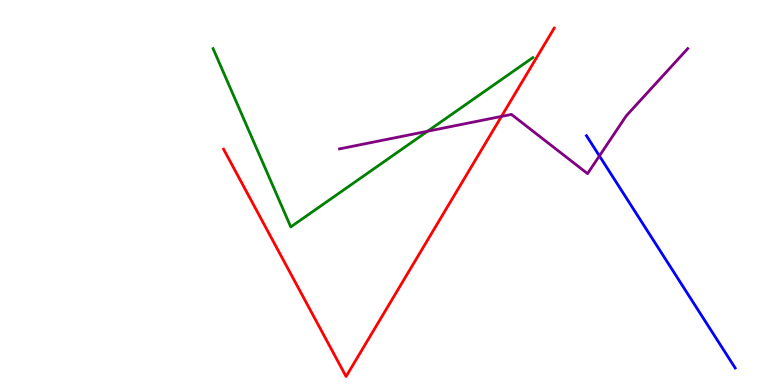[{'lines': ['blue', 'red'], 'intersections': []}, {'lines': ['green', 'red'], 'intersections': []}, {'lines': ['purple', 'red'], 'intersections': [{'x': 6.47, 'y': 6.98}]}, {'lines': ['blue', 'green'], 'intersections': []}, {'lines': ['blue', 'purple'], 'intersections': [{'x': 7.73, 'y': 5.95}]}, {'lines': ['green', 'purple'], 'intersections': [{'x': 5.52, 'y': 6.59}]}]